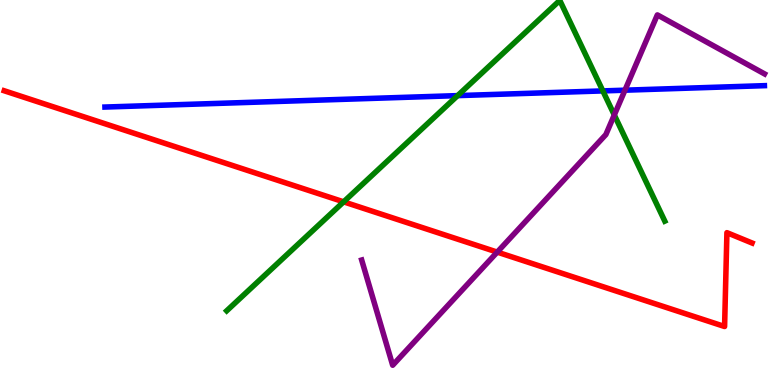[{'lines': ['blue', 'red'], 'intersections': []}, {'lines': ['green', 'red'], 'intersections': [{'x': 4.43, 'y': 4.76}]}, {'lines': ['purple', 'red'], 'intersections': [{'x': 6.42, 'y': 3.45}]}, {'lines': ['blue', 'green'], 'intersections': [{'x': 5.9, 'y': 7.52}, {'x': 7.78, 'y': 7.64}]}, {'lines': ['blue', 'purple'], 'intersections': [{'x': 8.06, 'y': 7.66}]}, {'lines': ['green', 'purple'], 'intersections': [{'x': 7.93, 'y': 7.01}]}]